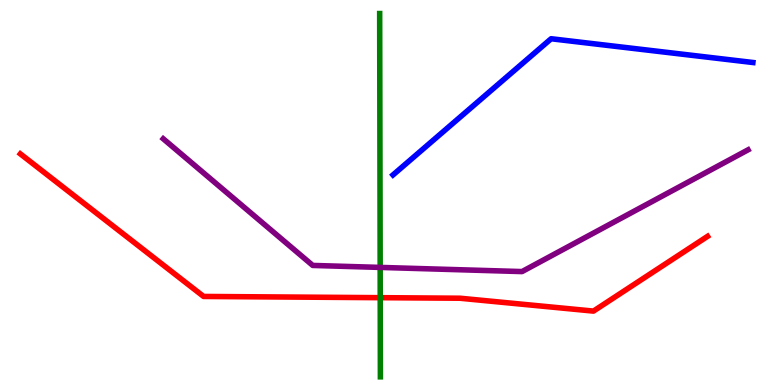[{'lines': ['blue', 'red'], 'intersections': []}, {'lines': ['green', 'red'], 'intersections': [{'x': 4.91, 'y': 2.27}]}, {'lines': ['purple', 'red'], 'intersections': []}, {'lines': ['blue', 'green'], 'intersections': []}, {'lines': ['blue', 'purple'], 'intersections': []}, {'lines': ['green', 'purple'], 'intersections': [{'x': 4.91, 'y': 3.05}]}]